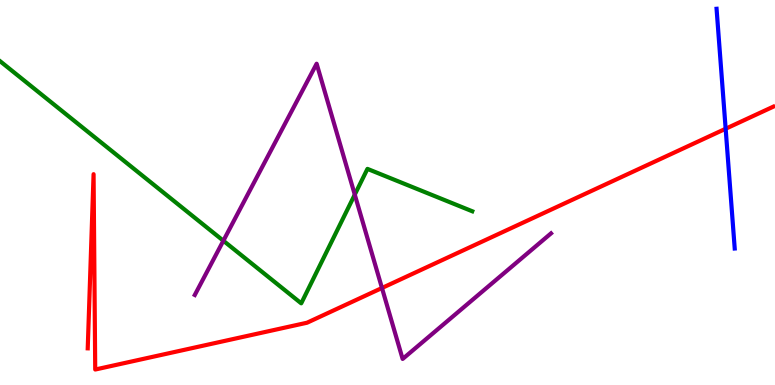[{'lines': ['blue', 'red'], 'intersections': [{'x': 9.36, 'y': 6.66}]}, {'lines': ['green', 'red'], 'intersections': []}, {'lines': ['purple', 'red'], 'intersections': [{'x': 4.93, 'y': 2.52}]}, {'lines': ['blue', 'green'], 'intersections': []}, {'lines': ['blue', 'purple'], 'intersections': []}, {'lines': ['green', 'purple'], 'intersections': [{'x': 2.88, 'y': 3.75}, {'x': 4.58, 'y': 4.94}]}]